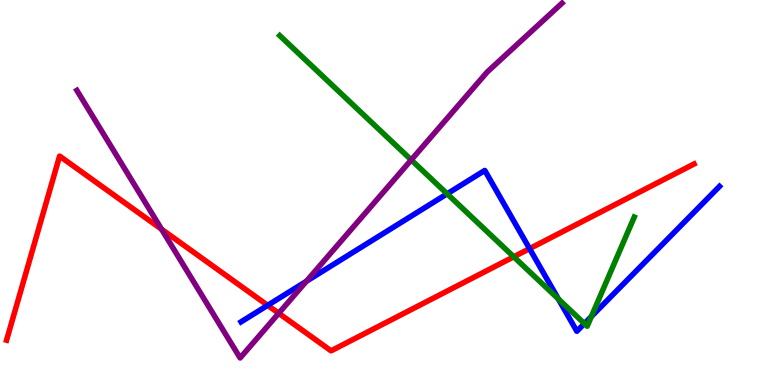[{'lines': ['blue', 'red'], 'intersections': [{'x': 3.45, 'y': 2.07}, {'x': 6.83, 'y': 3.54}]}, {'lines': ['green', 'red'], 'intersections': [{'x': 6.63, 'y': 3.33}]}, {'lines': ['purple', 'red'], 'intersections': [{'x': 2.08, 'y': 4.05}, {'x': 3.6, 'y': 1.86}]}, {'lines': ['blue', 'green'], 'intersections': [{'x': 5.77, 'y': 4.97}, {'x': 7.2, 'y': 2.23}, {'x': 7.54, 'y': 1.6}, {'x': 7.63, 'y': 1.78}]}, {'lines': ['blue', 'purple'], 'intersections': [{'x': 3.95, 'y': 2.69}]}, {'lines': ['green', 'purple'], 'intersections': [{'x': 5.31, 'y': 5.85}]}]